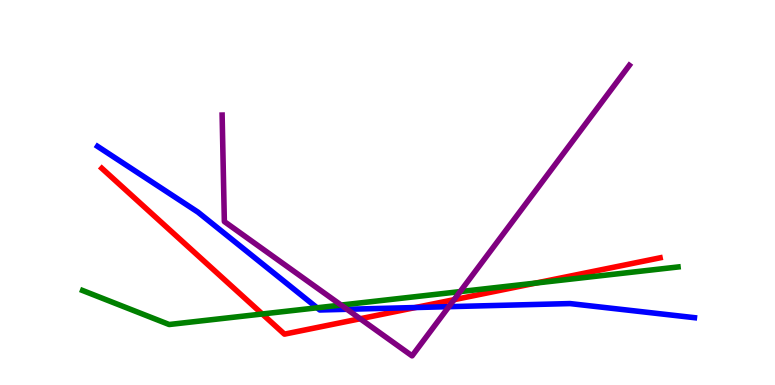[{'lines': ['blue', 'red'], 'intersections': [{'x': 5.36, 'y': 2.01}]}, {'lines': ['green', 'red'], 'intersections': [{'x': 3.38, 'y': 1.84}, {'x': 6.92, 'y': 2.65}]}, {'lines': ['purple', 'red'], 'intersections': [{'x': 4.65, 'y': 1.72}, {'x': 5.86, 'y': 2.22}]}, {'lines': ['blue', 'green'], 'intersections': [{'x': 4.09, 'y': 2.01}]}, {'lines': ['blue', 'purple'], 'intersections': [{'x': 4.48, 'y': 1.97}, {'x': 5.79, 'y': 2.03}]}, {'lines': ['green', 'purple'], 'intersections': [{'x': 4.4, 'y': 2.08}, {'x': 5.94, 'y': 2.43}]}]